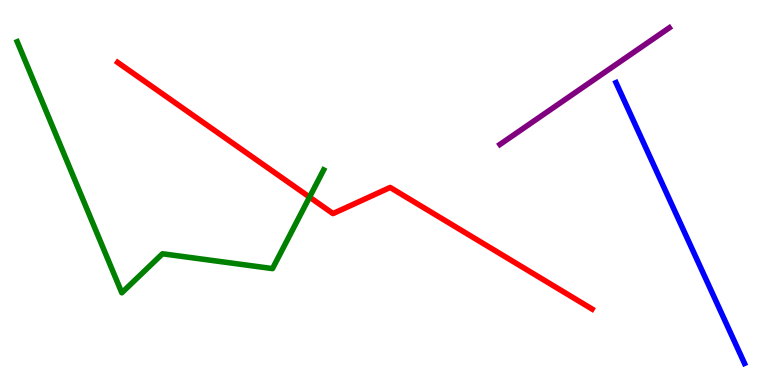[{'lines': ['blue', 'red'], 'intersections': []}, {'lines': ['green', 'red'], 'intersections': [{'x': 3.99, 'y': 4.88}]}, {'lines': ['purple', 'red'], 'intersections': []}, {'lines': ['blue', 'green'], 'intersections': []}, {'lines': ['blue', 'purple'], 'intersections': []}, {'lines': ['green', 'purple'], 'intersections': []}]